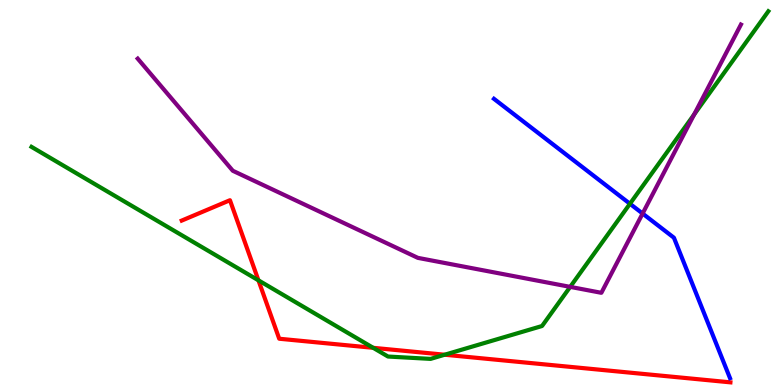[{'lines': ['blue', 'red'], 'intersections': []}, {'lines': ['green', 'red'], 'intersections': [{'x': 3.33, 'y': 2.72}, {'x': 4.82, 'y': 0.966}, {'x': 5.74, 'y': 0.786}]}, {'lines': ['purple', 'red'], 'intersections': []}, {'lines': ['blue', 'green'], 'intersections': [{'x': 8.13, 'y': 4.71}]}, {'lines': ['blue', 'purple'], 'intersections': [{'x': 8.29, 'y': 4.45}]}, {'lines': ['green', 'purple'], 'intersections': [{'x': 7.36, 'y': 2.55}, {'x': 8.96, 'y': 7.03}]}]